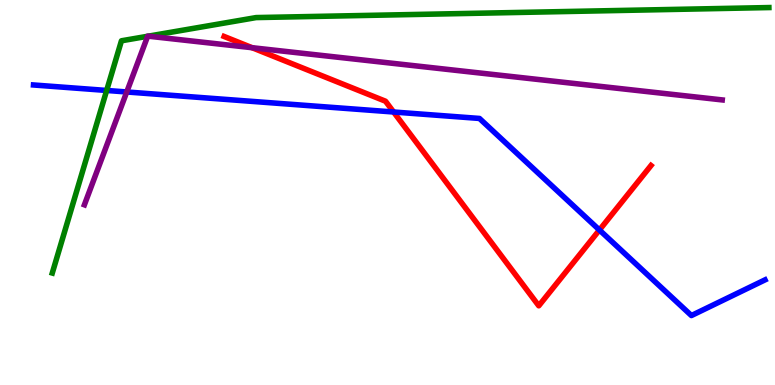[{'lines': ['blue', 'red'], 'intersections': [{'x': 5.08, 'y': 7.09}, {'x': 7.73, 'y': 4.03}]}, {'lines': ['green', 'red'], 'intersections': []}, {'lines': ['purple', 'red'], 'intersections': [{'x': 3.25, 'y': 8.76}]}, {'lines': ['blue', 'green'], 'intersections': [{'x': 1.38, 'y': 7.65}]}, {'lines': ['blue', 'purple'], 'intersections': [{'x': 1.64, 'y': 7.61}]}, {'lines': ['green', 'purple'], 'intersections': [{'x': 1.91, 'y': 9.06}, {'x': 1.91, 'y': 9.06}]}]